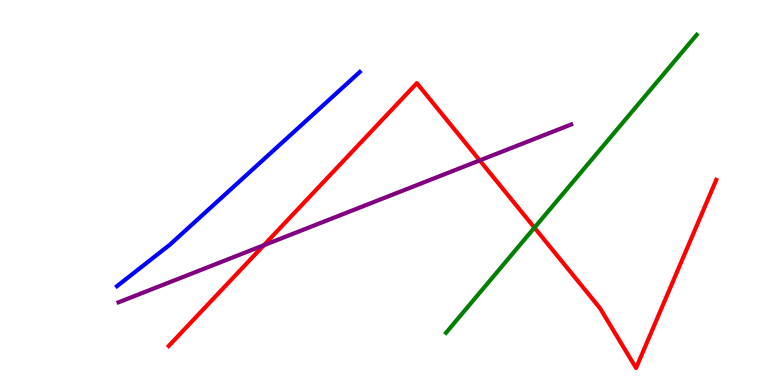[{'lines': ['blue', 'red'], 'intersections': []}, {'lines': ['green', 'red'], 'intersections': [{'x': 6.9, 'y': 4.09}]}, {'lines': ['purple', 'red'], 'intersections': [{'x': 3.4, 'y': 3.63}, {'x': 6.19, 'y': 5.83}]}, {'lines': ['blue', 'green'], 'intersections': []}, {'lines': ['blue', 'purple'], 'intersections': []}, {'lines': ['green', 'purple'], 'intersections': []}]